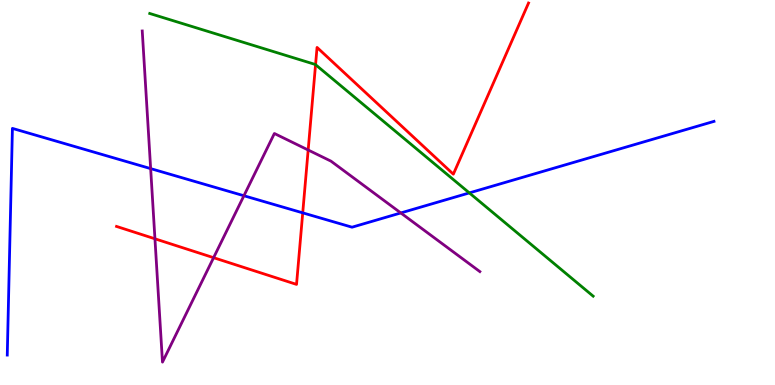[{'lines': ['blue', 'red'], 'intersections': [{'x': 3.91, 'y': 4.47}]}, {'lines': ['green', 'red'], 'intersections': [{'x': 4.07, 'y': 8.32}]}, {'lines': ['purple', 'red'], 'intersections': [{'x': 2.0, 'y': 3.8}, {'x': 2.76, 'y': 3.31}, {'x': 3.98, 'y': 6.1}]}, {'lines': ['blue', 'green'], 'intersections': [{'x': 6.06, 'y': 4.99}]}, {'lines': ['blue', 'purple'], 'intersections': [{'x': 1.94, 'y': 5.62}, {'x': 3.15, 'y': 4.92}, {'x': 5.17, 'y': 4.47}]}, {'lines': ['green', 'purple'], 'intersections': []}]